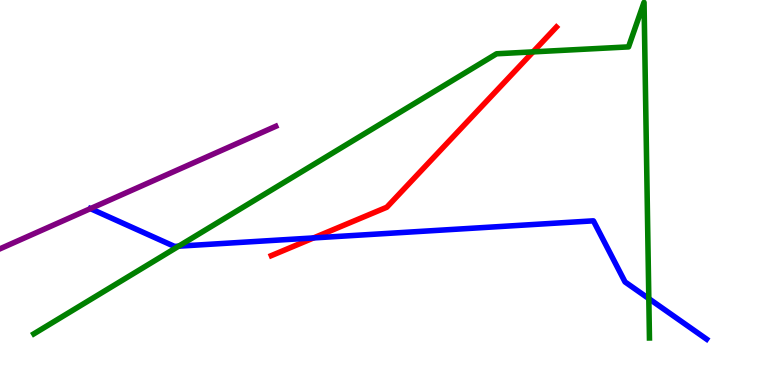[{'lines': ['blue', 'red'], 'intersections': [{'x': 4.05, 'y': 3.82}]}, {'lines': ['green', 'red'], 'intersections': [{'x': 6.88, 'y': 8.65}]}, {'lines': ['purple', 'red'], 'intersections': []}, {'lines': ['blue', 'green'], 'intersections': [{'x': 2.31, 'y': 3.61}, {'x': 8.37, 'y': 2.24}]}, {'lines': ['blue', 'purple'], 'intersections': [{'x': 1.17, 'y': 4.58}]}, {'lines': ['green', 'purple'], 'intersections': []}]